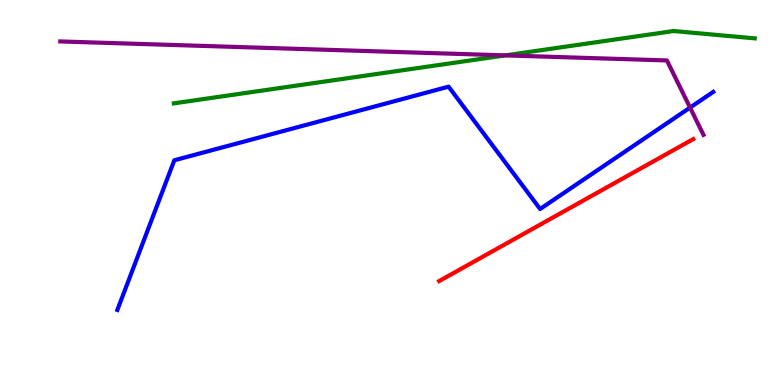[{'lines': ['blue', 'red'], 'intersections': []}, {'lines': ['green', 'red'], 'intersections': []}, {'lines': ['purple', 'red'], 'intersections': []}, {'lines': ['blue', 'green'], 'intersections': []}, {'lines': ['blue', 'purple'], 'intersections': [{'x': 8.9, 'y': 7.21}]}, {'lines': ['green', 'purple'], 'intersections': [{'x': 6.52, 'y': 8.56}]}]